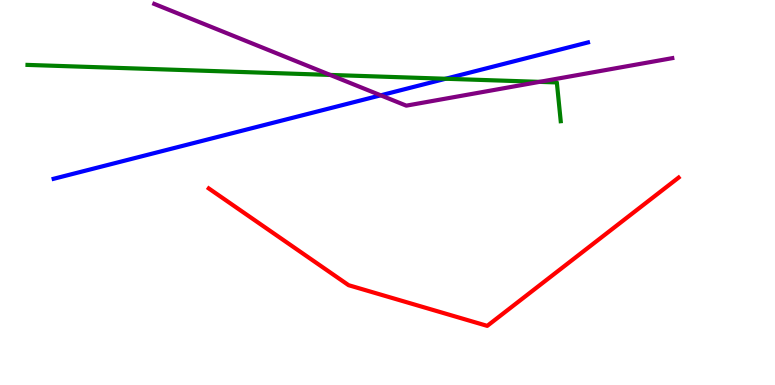[{'lines': ['blue', 'red'], 'intersections': []}, {'lines': ['green', 'red'], 'intersections': []}, {'lines': ['purple', 'red'], 'intersections': []}, {'lines': ['blue', 'green'], 'intersections': [{'x': 5.75, 'y': 7.95}]}, {'lines': ['blue', 'purple'], 'intersections': [{'x': 4.91, 'y': 7.52}]}, {'lines': ['green', 'purple'], 'intersections': [{'x': 4.26, 'y': 8.05}, {'x': 6.96, 'y': 7.87}]}]